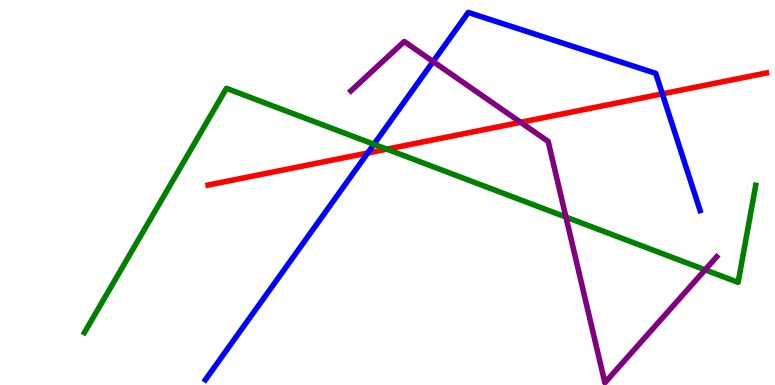[{'lines': ['blue', 'red'], 'intersections': [{'x': 4.74, 'y': 6.03}, {'x': 8.55, 'y': 7.56}]}, {'lines': ['green', 'red'], 'intersections': [{'x': 4.99, 'y': 6.13}]}, {'lines': ['purple', 'red'], 'intersections': [{'x': 6.72, 'y': 6.82}]}, {'lines': ['blue', 'green'], 'intersections': [{'x': 4.83, 'y': 6.25}]}, {'lines': ['blue', 'purple'], 'intersections': [{'x': 5.59, 'y': 8.4}]}, {'lines': ['green', 'purple'], 'intersections': [{'x': 7.3, 'y': 4.36}, {'x': 9.1, 'y': 2.99}]}]